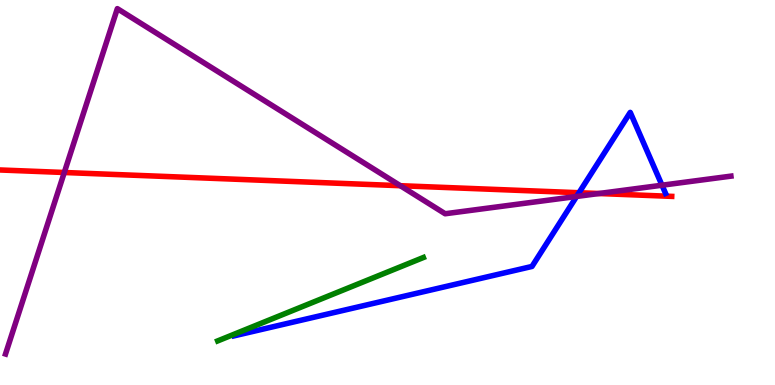[{'lines': ['blue', 'red'], 'intersections': [{'x': 7.47, 'y': 4.99}]}, {'lines': ['green', 'red'], 'intersections': []}, {'lines': ['purple', 'red'], 'intersections': [{'x': 0.83, 'y': 5.52}, {'x': 5.17, 'y': 5.18}, {'x': 7.73, 'y': 4.97}]}, {'lines': ['blue', 'green'], 'intersections': []}, {'lines': ['blue', 'purple'], 'intersections': [{'x': 7.44, 'y': 4.9}, {'x': 8.54, 'y': 5.19}]}, {'lines': ['green', 'purple'], 'intersections': []}]